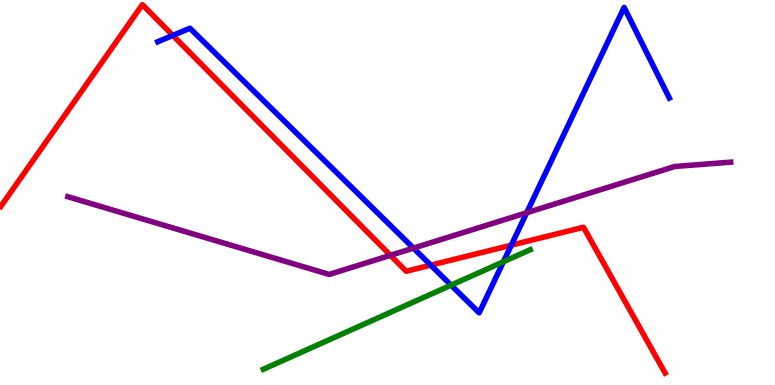[{'lines': ['blue', 'red'], 'intersections': [{'x': 2.23, 'y': 9.08}, {'x': 5.56, 'y': 3.11}, {'x': 6.6, 'y': 3.63}]}, {'lines': ['green', 'red'], 'intersections': []}, {'lines': ['purple', 'red'], 'intersections': [{'x': 5.04, 'y': 3.37}]}, {'lines': ['blue', 'green'], 'intersections': [{'x': 5.82, 'y': 2.59}, {'x': 6.5, 'y': 3.2}]}, {'lines': ['blue', 'purple'], 'intersections': [{'x': 5.33, 'y': 3.55}, {'x': 6.8, 'y': 4.47}]}, {'lines': ['green', 'purple'], 'intersections': []}]